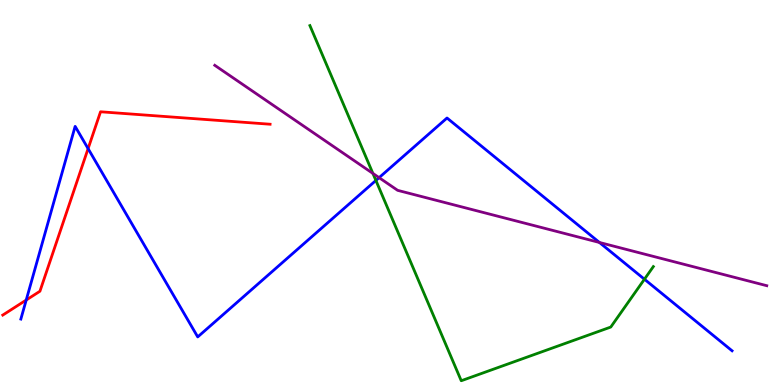[{'lines': ['blue', 'red'], 'intersections': [{'x': 0.338, 'y': 2.21}, {'x': 1.14, 'y': 6.14}]}, {'lines': ['green', 'red'], 'intersections': []}, {'lines': ['purple', 'red'], 'intersections': []}, {'lines': ['blue', 'green'], 'intersections': [{'x': 4.85, 'y': 5.31}, {'x': 8.32, 'y': 2.75}]}, {'lines': ['blue', 'purple'], 'intersections': [{'x': 4.89, 'y': 5.39}, {'x': 7.73, 'y': 3.7}]}, {'lines': ['green', 'purple'], 'intersections': [{'x': 4.81, 'y': 5.5}]}]